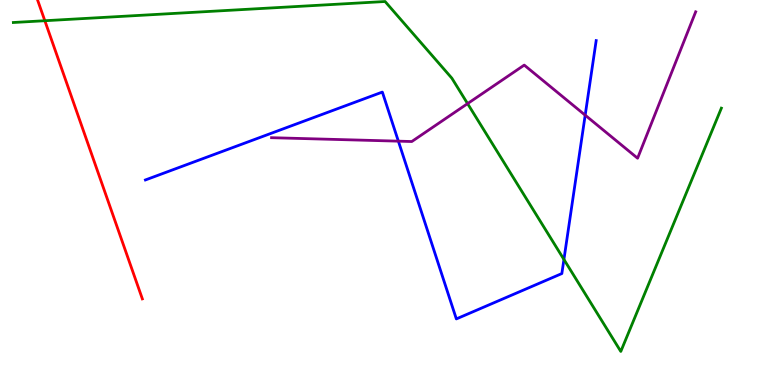[{'lines': ['blue', 'red'], 'intersections': []}, {'lines': ['green', 'red'], 'intersections': [{'x': 0.579, 'y': 9.46}]}, {'lines': ['purple', 'red'], 'intersections': []}, {'lines': ['blue', 'green'], 'intersections': [{'x': 7.28, 'y': 3.26}]}, {'lines': ['blue', 'purple'], 'intersections': [{'x': 5.14, 'y': 6.33}, {'x': 7.55, 'y': 7.01}]}, {'lines': ['green', 'purple'], 'intersections': [{'x': 6.03, 'y': 7.31}]}]